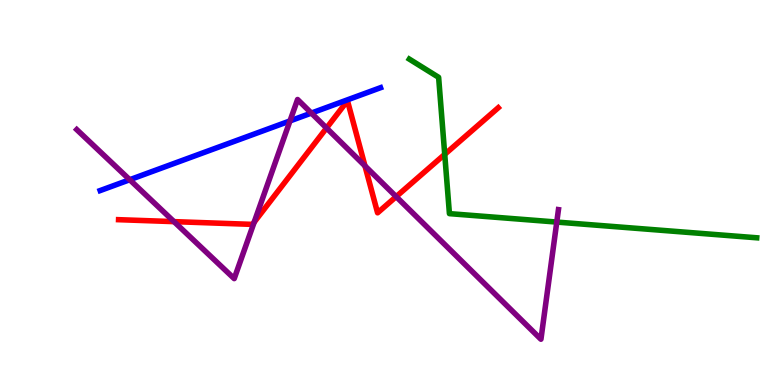[{'lines': ['blue', 'red'], 'intersections': []}, {'lines': ['green', 'red'], 'intersections': [{'x': 5.74, 'y': 5.99}]}, {'lines': ['purple', 'red'], 'intersections': [{'x': 2.25, 'y': 4.24}, {'x': 3.28, 'y': 4.23}, {'x': 4.21, 'y': 6.67}, {'x': 4.71, 'y': 5.69}, {'x': 5.11, 'y': 4.89}]}, {'lines': ['blue', 'green'], 'intersections': []}, {'lines': ['blue', 'purple'], 'intersections': [{'x': 1.67, 'y': 5.33}, {'x': 3.74, 'y': 6.86}, {'x': 4.02, 'y': 7.06}]}, {'lines': ['green', 'purple'], 'intersections': [{'x': 7.18, 'y': 4.23}]}]